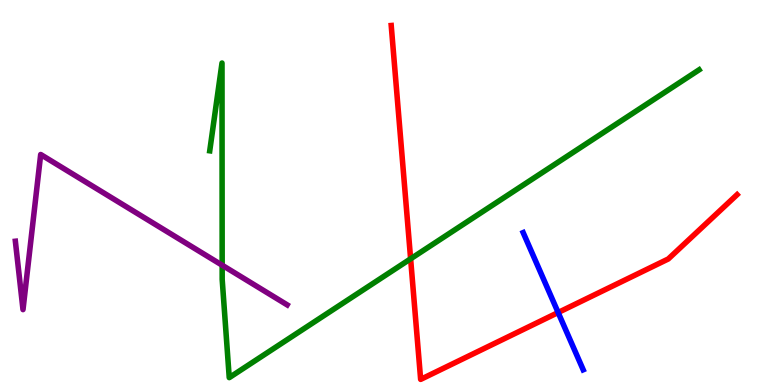[{'lines': ['blue', 'red'], 'intersections': [{'x': 7.2, 'y': 1.88}]}, {'lines': ['green', 'red'], 'intersections': [{'x': 5.3, 'y': 3.28}]}, {'lines': ['purple', 'red'], 'intersections': []}, {'lines': ['blue', 'green'], 'intersections': []}, {'lines': ['blue', 'purple'], 'intersections': []}, {'lines': ['green', 'purple'], 'intersections': [{'x': 2.87, 'y': 3.11}]}]